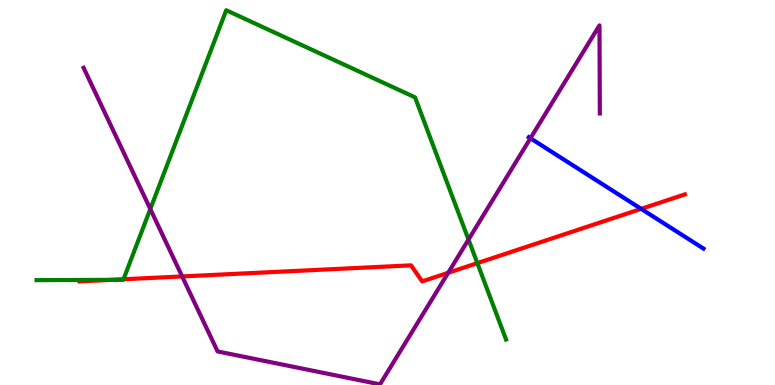[{'lines': ['blue', 'red'], 'intersections': [{'x': 8.27, 'y': 4.57}]}, {'lines': ['green', 'red'], 'intersections': [{'x': 1.44, 'y': 2.73}, {'x': 1.59, 'y': 2.75}, {'x': 6.16, 'y': 3.17}]}, {'lines': ['purple', 'red'], 'intersections': [{'x': 2.35, 'y': 2.82}, {'x': 5.78, 'y': 2.91}]}, {'lines': ['blue', 'green'], 'intersections': []}, {'lines': ['blue', 'purple'], 'intersections': [{'x': 6.84, 'y': 6.41}]}, {'lines': ['green', 'purple'], 'intersections': [{'x': 1.94, 'y': 4.57}, {'x': 6.05, 'y': 3.78}]}]